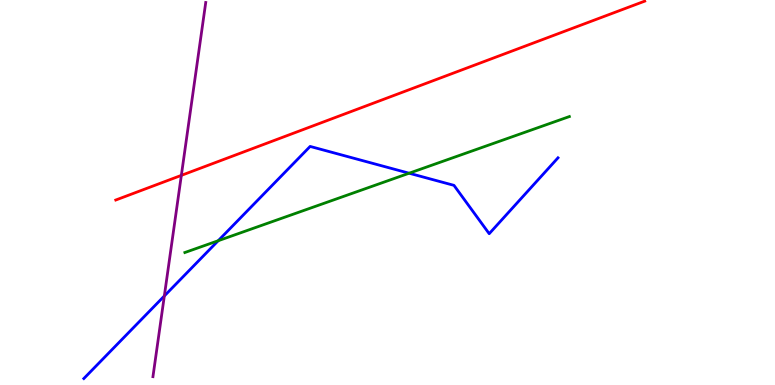[{'lines': ['blue', 'red'], 'intersections': []}, {'lines': ['green', 'red'], 'intersections': []}, {'lines': ['purple', 'red'], 'intersections': [{'x': 2.34, 'y': 5.44}]}, {'lines': ['blue', 'green'], 'intersections': [{'x': 2.82, 'y': 3.75}, {'x': 5.28, 'y': 5.5}]}, {'lines': ['blue', 'purple'], 'intersections': [{'x': 2.12, 'y': 2.31}]}, {'lines': ['green', 'purple'], 'intersections': []}]